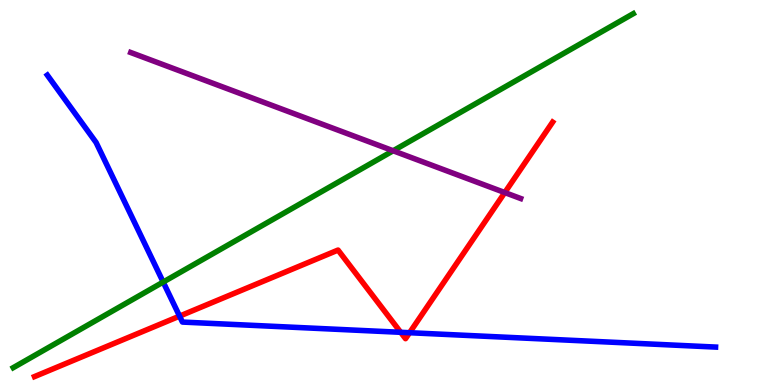[{'lines': ['blue', 'red'], 'intersections': [{'x': 2.32, 'y': 1.79}, {'x': 5.17, 'y': 1.37}, {'x': 5.28, 'y': 1.36}]}, {'lines': ['green', 'red'], 'intersections': []}, {'lines': ['purple', 'red'], 'intersections': [{'x': 6.51, 'y': 5.0}]}, {'lines': ['blue', 'green'], 'intersections': [{'x': 2.11, 'y': 2.67}]}, {'lines': ['blue', 'purple'], 'intersections': []}, {'lines': ['green', 'purple'], 'intersections': [{'x': 5.07, 'y': 6.08}]}]